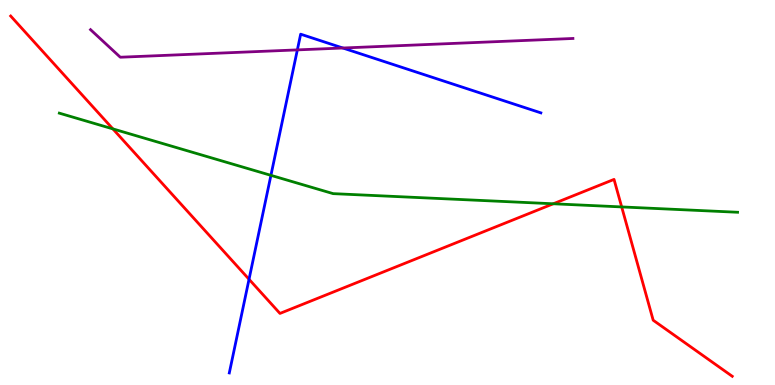[{'lines': ['blue', 'red'], 'intersections': [{'x': 3.21, 'y': 2.75}]}, {'lines': ['green', 'red'], 'intersections': [{'x': 1.46, 'y': 6.65}, {'x': 7.14, 'y': 4.71}, {'x': 8.02, 'y': 4.63}]}, {'lines': ['purple', 'red'], 'intersections': []}, {'lines': ['blue', 'green'], 'intersections': [{'x': 3.5, 'y': 5.45}]}, {'lines': ['blue', 'purple'], 'intersections': [{'x': 3.84, 'y': 8.7}, {'x': 4.42, 'y': 8.75}]}, {'lines': ['green', 'purple'], 'intersections': []}]